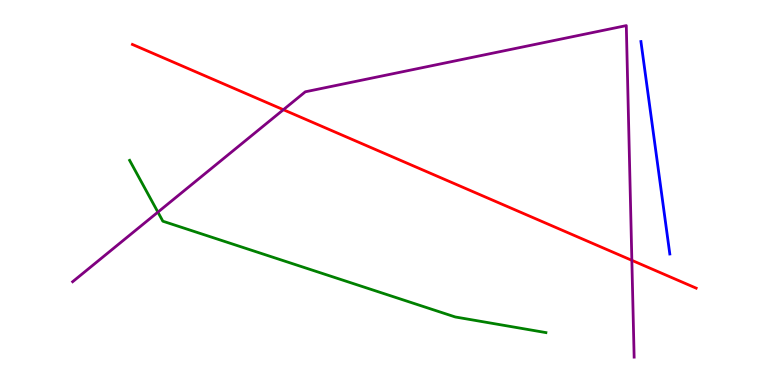[{'lines': ['blue', 'red'], 'intersections': []}, {'lines': ['green', 'red'], 'intersections': []}, {'lines': ['purple', 'red'], 'intersections': [{'x': 3.66, 'y': 7.15}, {'x': 8.15, 'y': 3.24}]}, {'lines': ['blue', 'green'], 'intersections': []}, {'lines': ['blue', 'purple'], 'intersections': []}, {'lines': ['green', 'purple'], 'intersections': [{'x': 2.04, 'y': 4.49}]}]